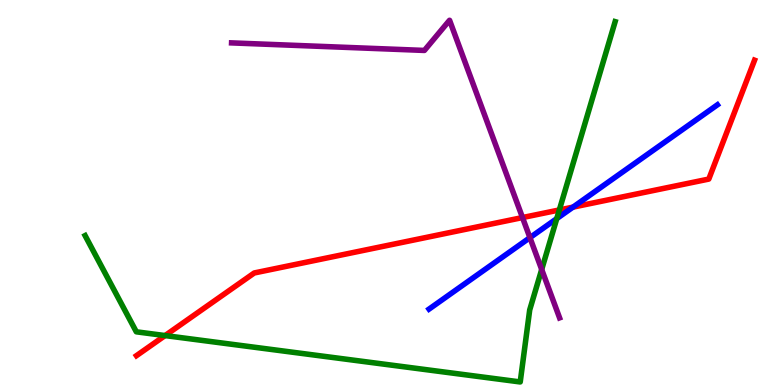[{'lines': ['blue', 'red'], 'intersections': [{'x': 7.39, 'y': 4.62}]}, {'lines': ['green', 'red'], 'intersections': [{'x': 2.13, 'y': 1.28}, {'x': 7.22, 'y': 4.55}]}, {'lines': ['purple', 'red'], 'intersections': [{'x': 6.74, 'y': 4.35}]}, {'lines': ['blue', 'green'], 'intersections': [{'x': 7.18, 'y': 4.32}]}, {'lines': ['blue', 'purple'], 'intersections': [{'x': 6.84, 'y': 3.83}]}, {'lines': ['green', 'purple'], 'intersections': [{'x': 6.99, 'y': 3.0}]}]